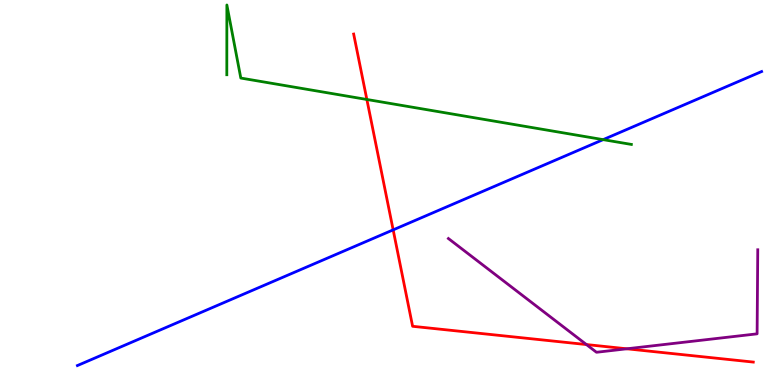[{'lines': ['blue', 'red'], 'intersections': [{'x': 5.07, 'y': 4.03}]}, {'lines': ['green', 'red'], 'intersections': [{'x': 4.73, 'y': 7.42}]}, {'lines': ['purple', 'red'], 'intersections': [{'x': 7.57, 'y': 1.05}, {'x': 8.09, 'y': 0.94}]}, {'lines': ['blue', 'green'], 'intersections': [{'x': 7.78, 'y': 6.37}]}, {'lines': ['blue', 'purple'], 'intersections': []}, {'lines': ['green', 'purple'], 'intersections': []}]